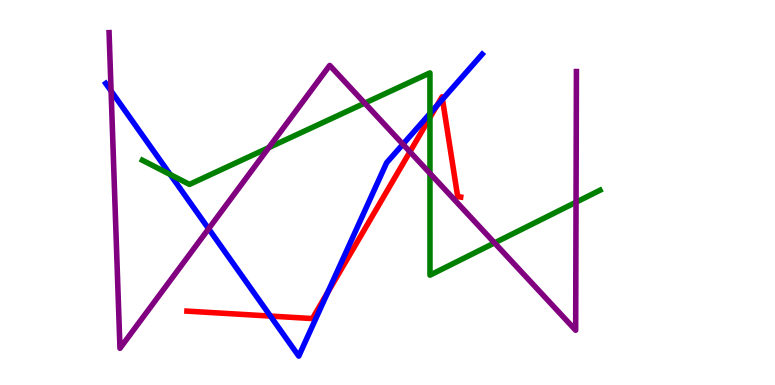[{'lines': ['blue', 'red'], 'intersections': [{'x': 3.49, 'y': 1.79}, {'x': 4.23, 'y': 2.41}, {'x': 5.64, 'y': 7.26}, {'x': 5.71, 'y': 7.42}]}, {'lines': ['green', 'red'], 'intersections': [{'x': 5.55, 'y': 6.95}]}, {'lines': ['purple', 'red'], 'intersections': [{'x': 5.29, 'y': 6.06}]}, {'lines': ['blue', 'green'], 'intersections': [{'x': 2.2, 'y': 5.47}, {'x': 5.55, 'y': 7.05}]}, {'lines': ['blue', 'purple'], 'intersections': [{'x': 1.43, 'y': 7.64}, {'x': 2.69, 'y': 4.06}, {'x': 5.2, 'y': 6.25}]}, {'lines': ['green', 'purple'], 'intersections': [{'x': 3.47, 'y': 6.17}, {'x': 4.71, 'y': 7.32}, {'x': 5.55, 'y': 5.5}, {'x': 6.38, 'y': 3.69}, {'x': 7.43, 'y': 4.75}]}]